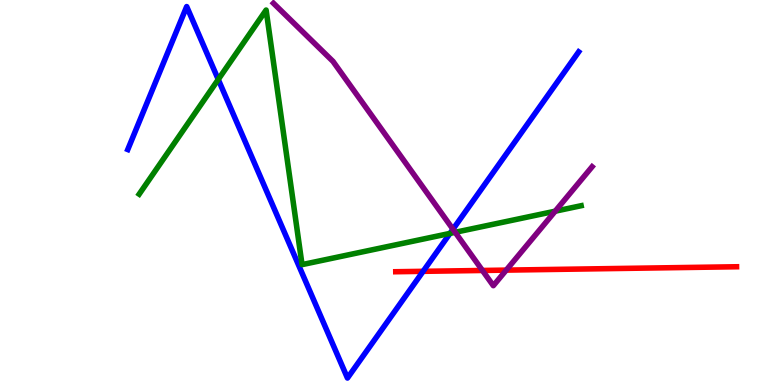[{'lines': ['blue', 'red'], 'intersections': [{'x': 5.46, 'y': 2.95}]}, {'lines': ['green', 'red'], 'intersections': []}, {'lines': ['purple', 'red'], 'intersections': [{'x': 6.23, 'y': 2.97}, {'x': 6.53, 'y': 2.98}]}, {'lines': ['blue', 'green'], 'intersections': [{'x': 2.82, 'y': 7.94}, {'x': 5.81, 'y': 3.94}]}, {'lines': ['blue', 'purple'], 'intersections': [{'x': 5.84, 'y': 4.05}]}, {'lines': ['green', 'purple'], 'intersections': [{'x': 5.87, 'y': 3.97}, {'x': 7.16, 'y': 4.51}]}]